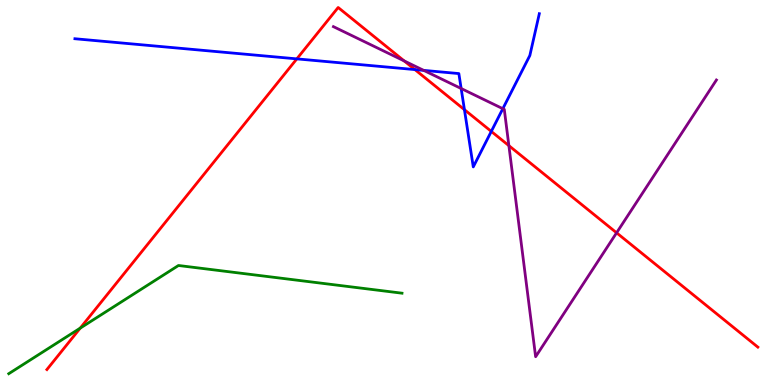[{'lines': ['blue', 'red'], 'intersections': [{'x': 3.83, 'y': 8.47}, {'x': 5.35, 'y': 8.19}, {'x': 5.99, 'y': 7.15}, {'x': 6.34, 'y': 6.59}]}, {'lines': ['green', 'red'], 'intersections': [{'x': 1.04, 'y': 1.48}]}, {'lines': ['purple', 'red'], 'intersections': [{'x': 5.22, 'y': 8.42}, {'x': 6.57, 'y': 6.22}, {'x': 7.96, 'y': 3.95}]}, {'lines': ['blue', 'green'], 'intersections': []}, {'lines': ['blue', 'purple'], 'intersections': [{'x': 5.47, 'y': 8.17}, {'x': 5.95, 'y': 7.7}, {'x': 6.49, 'y': 7.18}]}, {'lines': ['green', 'purple'], 'intersections': []}]